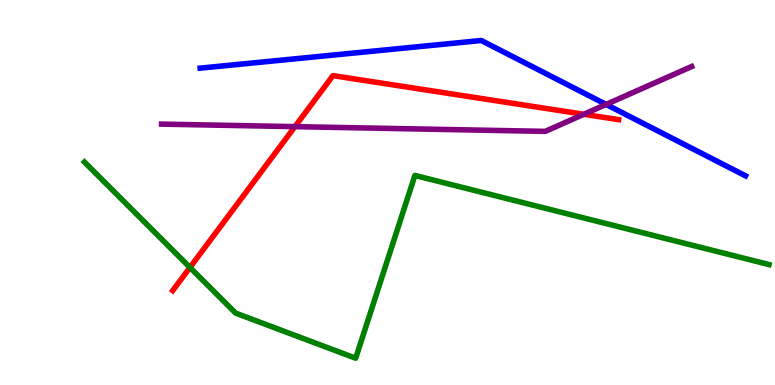[{'lines': ['blue', 'red'], 'intersections': []}, {'lines': ['green', 'red'], 'intersections': [{'x': 2.45, 'y': 3.05}]}, {'lines': ['purple', 'red'], 'intersections': [{'x': 3.81, 'y': 6.71}, {'x': 7.53, 'y': 7.03}]}, {'lines': ['blue', 'green'], 'intersections': []}, {'lines': ['blue', 'purple'], 'intersections': [{'x': 7.82, 'y': 7.29}]}, {'lines': ['green', 'purple'], 'intersections': []}]